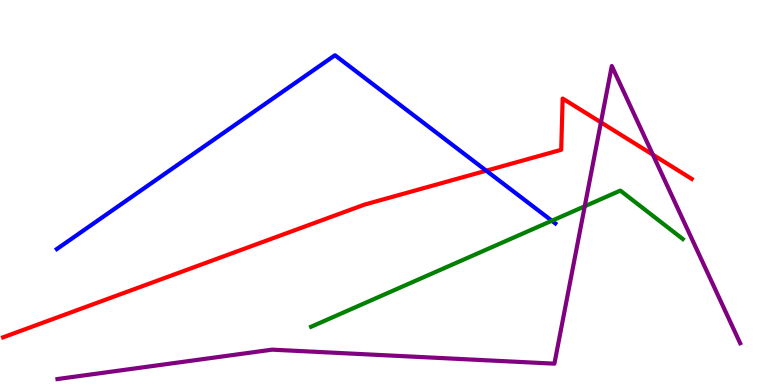[{'lines': ['blue', 'red'], 'intersections': [{'x': 6.27, 'y': 5.57}]}, {'lines': ['green', 'red'], 'intersections': []}, {'lines': ['purple', 'red'], 'intersections': [{'x': 7.75, 'y': 6.82}, {'x': 8.42, 'y': 5.98}]}, {'lines': ['blue', 'green'], 'intersections': [{'x': 7.12, 'y': 4.27}]}, {'lines': ['blue', 'purple'], 'intersections': []}, {'lines': ['green', 'purple'], 'intersections': [{'x': 7.55, 'y': 4.64}]}]